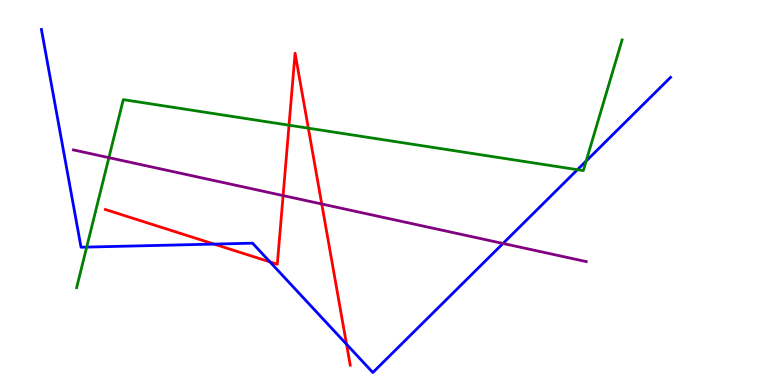[{'lines': ['blue', 'red'], 'intersections': [{'x': 2.76, 'y': 3.66}, {'x': 3.48, 'y': 3.2}, {'x': 4.47, 'y': 1.06}]}, {'lines': ['green', 'red'], 'intersections': [{'x': 3.73, 'y': 6.75}, {'x': 3.98, 'y': 6.67}]}, {'lines': ['purple', 'red'], 'intersections': [{'x': 3.65, 'y': 4.92}, {'x': 4.15, 'y': 4.7}]}, {'lines': ['blue', 'green'], 'intersections': [{'x': 1.12, 'y': 3.58}, {'x': 7.45, 'y': 5.59}, {'x': 7.56, 'y': 5.82}]}, {'lines': ['blue', 'purple'], 'intersections': [{'x': 6.49, 'y': 3.68}]}, {'lines': ['green', 'purple'], 'intersections': [{'x': 1.41, 'y': 5.91}]}]